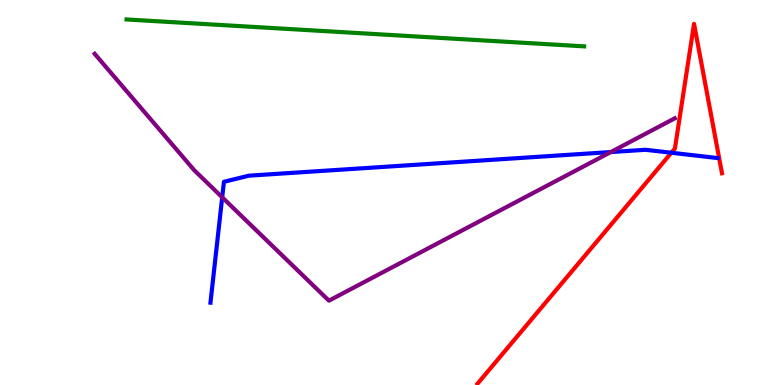[{'lines': ['blue', 'red'], 'intersections': [{'x': 8.66, 'y': 6.03}]}, {'lines': ['green', 'red'], 'intersections': []}, {'lines': ['purple', 'red'], 'intersections': []}, {'lines': ['blue', 'green'], 'intersections': []}, {'lines': ['blue', 'purple'], 'intersections': [{'x': 2.87, 'y': 4.87}, {'x': 7.88, 'y': 6.05}]}, {'lines': ['green', 'purple'], 'intersections': []}]